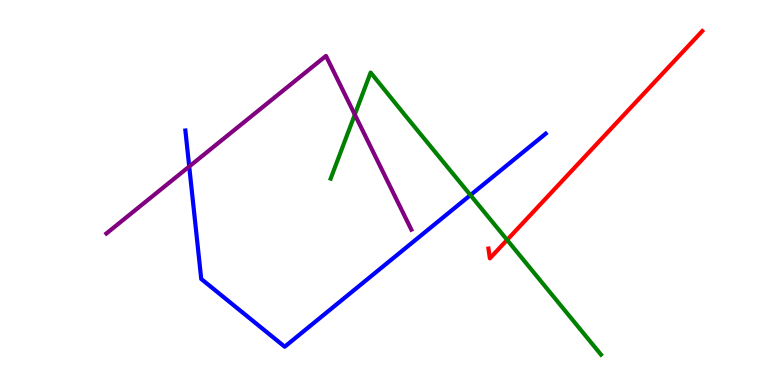[{'lines': ['blue', 'red'], 'intersections': []}, {'lines': ['green', 'red'], 'intersections': [{'x': 6.54, 'y': 3.77}]}, {'lines': ['purple', 'red'], 'intersections': []}, {'lines': ['blue', 'green'], 'intersections': [{'x': 6.07, 'y': 4.93}]}, {'lines': ['blue', 'purple'], 'intersections': [{'x': 2.44, 'y': 5.68}]}, {'lines': ['green', 'purple'], 'intersections': [{'x': 4.58, 'y': 7.02}]}]